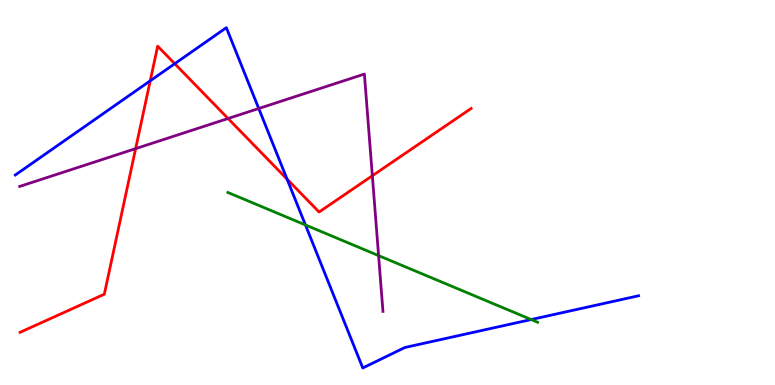[{'lines': ['blue', 'red'], 'intersections': [{'x': 1.94, 'y': 7.9}, {'x': 2.25, 'y': 8.35}, {'x': 3.7, 'y': 5.35}]}, {'lines': ['green', 'red'], 'intersections': []}, {'lines': ['purple', 'red'], 'intersections': [{'x': 1.75, 'y': 6.14}, {'x': 2.94, 'y': 6.92}, {'x': 4.8, 'y': 5.44}]}, {'lines': ['blue', 'green'], 'intersections': [{'x': 3.94, 'y': 4.16}, {'x': 6.85, 'y': 1.7}]}, {'lines': ['blue', 'purple'], 'intersections': [{'x': 3.34, 'y': 7.18}]}, {'lines': ['green', 'purple'], 'intersections': [{'x': 4.89, 'y': 3.36}]}]